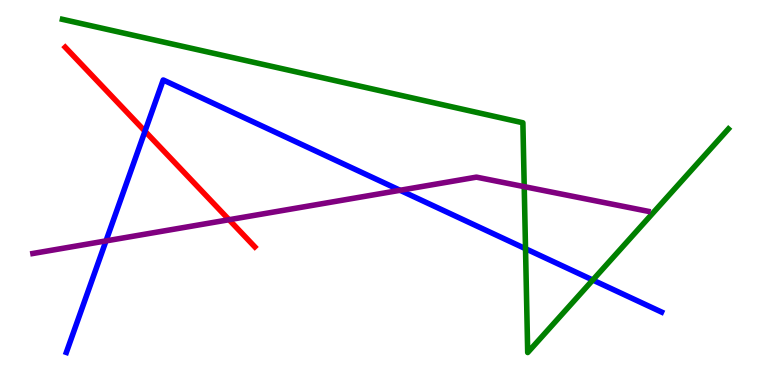[{'lines': ['blue', 'red'], 'intersections': [{'x': 1.87, 'y': 6.59}]}, {'lines': ['green', 'red'], 'intersections': []}, {'lines': ['purple', 'red'], 'intersections': [{'x': 2.96, 'y': 4.29}]}, {'lines': ['blue', 'green'], 'intersections': [{'x': 6.78, 'y': 3.54}, {'x': 7.65, 'y': 2.73}]}, {'lines': ['blue', 'purple'], 'intersections': [{'x': 1.37, 'y': 3.74}, {'x': 5.16, 'y': 5.06}]}, {'lines': ['green', 'purple'], 'intersections': [{'x': 6.76, 'y': 5.15}]}]